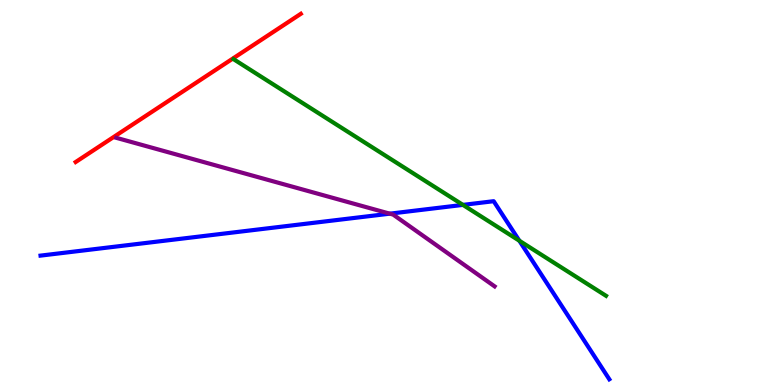[{'lines': ['blue', 'red'], 'intersections': []}, {'lines': ['green', 'red'], 'intersections': []}, {'lines': ['purple', 'red'], 'intersections': []}, {'lines': ['blue', 'green'], 'intersections': [{'x': 5.97, 'y': 4.68}, {'x': 6.7, 'y': 3.75}]}, {'lines': ['blue', 'purple'], 'intersections': [{'x': 5.03, 'y': 4.45}]}, {'lines': ['green', 'purple'], 'intersections': []}]